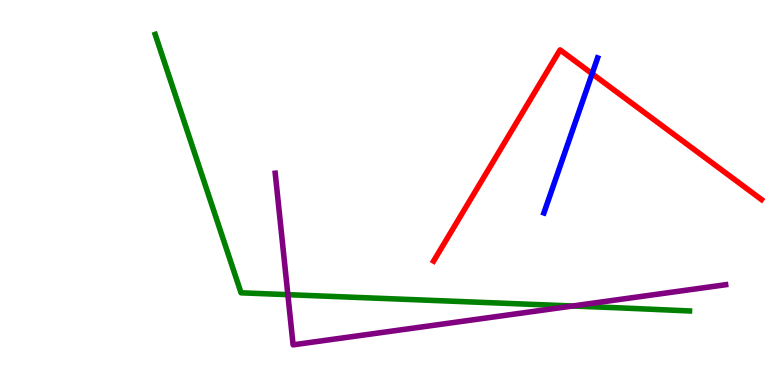[{'lines': ['blue', 'red'], 'intersections': [{'x': 7.64, 'y': 8.09}]}, {'lines': ['green', 'red'], 'intersections': []}, {'lines': ['purple', 'red'], 'intersections': []}, {'lines': ['blue', 'green'], 'intersections': []}, {'lines': ['blue', 'purple'], 'intersections': []}, {'lines': ['green', 'purple'], 'intersections': [{'x': 3.71, 'y': 2.35}, {'x': 7.39, 'y': 2.05}]}]